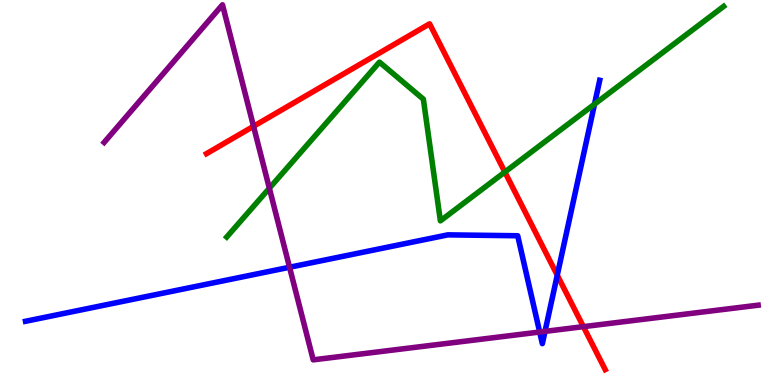[{'lines': ['blue', 'red'], 'intersections': [{'x': 7.19, 'y': 2.85}]}, {'lines': ['green', 'red'], 'intersections': [{'x': 6.51, 'y': 5.53}]}, {'lines': ['purple', 'red'], 'intersections': [{'x': 3.27, 'y': 6.72}, {'x': 7.53, 'y': 1.52}]}, {'lines': ['blue', 'green'], 'intersections': [{'x': 7.67, 'y': 7.29}]}, {'lines': ['blue', 'purple'], 'intersections': [{'x': 3.74, 'y': 3.06}, {'x': 6.96, 'y': 1.38}, {'x': 7.03, 'y': 1.39}]}, {'lines': ['green', 'purple'], 'intersections': [{'x': 3.48, 'y': 5.11}]}]